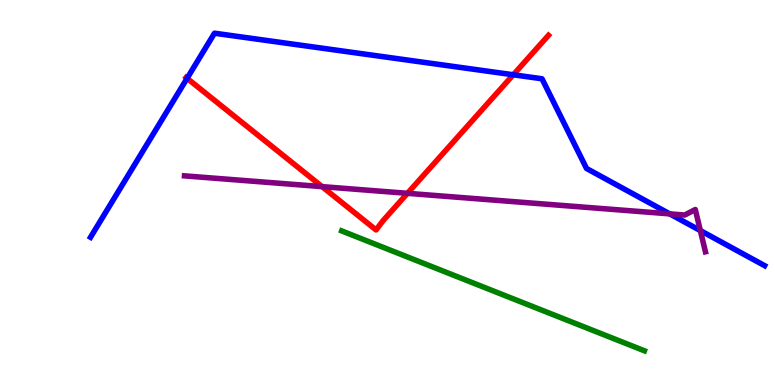[{'lines': ['blue', 'red'], 'intersections': [{'x': 2.41, 'y': 7.97}, {'x': 6.62, 'y': 8.06}]}, {'lines': ['green', 'red'], 'intersections': []}, {'lines': ['purple', 'red'], 'intersections': [{'x': 4.16, 'y': 5.15}, {'x': 5.26, 'y': 4.98}]}, {'lines': ['blue', 'green'], 'intersections': []}, {'lines': ['blue', 'purple'], 'intersections': [{'x': 8.64, 'y': 4.44}, {'x': 9.04, 'y': 4.01}]}, {'lines': ['green', 'purple'], 'intersections': []}]